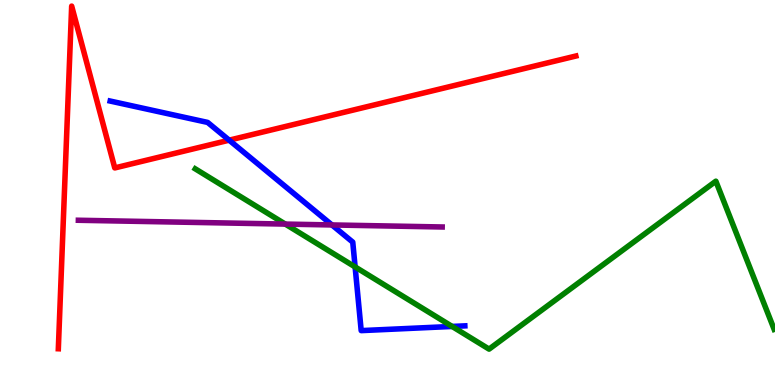[{'lines': ['blue', 'red'], 'intersections': [{'x': 2.96, 'y': 6.36}]}, {'lines': ['green', 'red'], 'intersections': []}, {'lines': ['purple', 'red'], 'intersections': []}, {'lines': ['blue', 'green'], 'intersections': [{'x': 4.58, 'y': 3.07}, {'x': 5.83, 'y': 1.52}]}, {'lines': ['blue', 'purple'], 'intersections': [{'x': 4.28, 'y': 4.16}]}, {'lines': ['green', 'purple'], 'intersections': [{'x': 3.68, 'y': 4.18}]}]